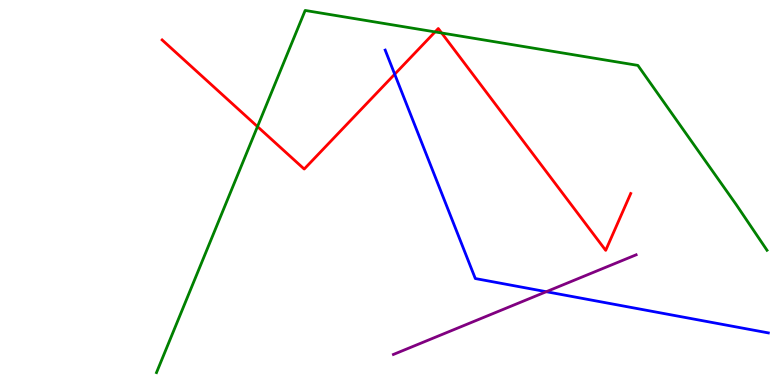[{'lines': ['blue', 'red'], 'intersections': [{'x': 5.09, 'y': 8.07}]}, {'lines': ['green', 'red'], 'intersections': [{'x': 3.32, 'y': 6.71}, {'x': 5.61, 'y': 9.17}, {'x': 5.7, 'y': 9.14}]}, {'lines': ['purple', 'red'], 'intersections': []}, {'lines': ['blue', 'green'], 'intersections': []}, {'lines': ['blue', 'purple'], 'intersections': [{'x': 7.05, 'y': 2.42}]}, {'lines': ['green', 'purple'], 'intersections': []}]